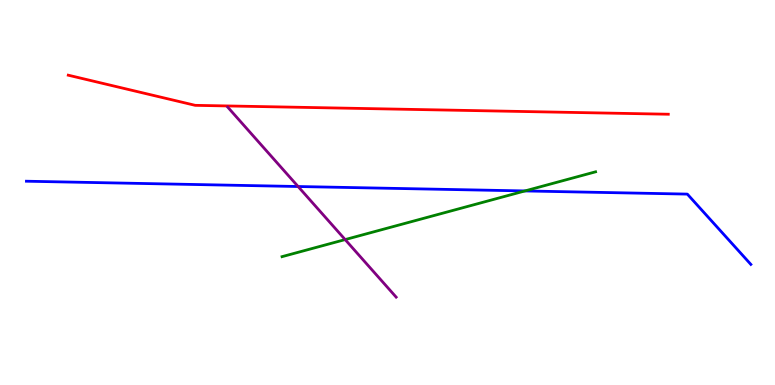[{'lines': ['blue', 'red'], 'intersections': []}, {'lines': ['green', 'red'], 'intersections': []}, {'lines': ['purple', 'red'], 'intersections': []}, {'lines': ['blue', 'green'], 'intersections': [{'x': 6.77, 'y': 5.04}]}, {'lines': ['blue', 'purple'], 'intersections': [{'x': 3.85, 'y': 5.16}]}, {'lines': ['green', 'purple'], 'intersections': [{'x': 4.45, 'y': 3.78}]}]